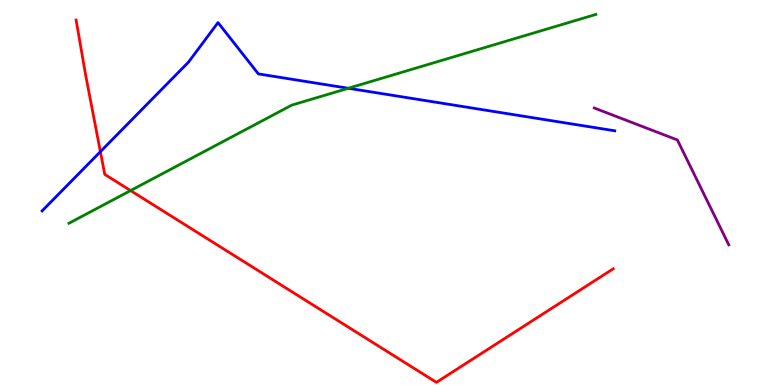[{'lines': ['blue', 'red'], 'intersections': [{'x': 1.3, 'y': 6.06}]}, {'lines': ['green', 'red'], 'intersections': [{'x': 1.68, 'y': 5.05}]}, {'lines': ['purple', 'red'], 'intersections': []}, {'lines': ['blue', 'green'], 'intersections': [{'x': 4.49, 'y': 7.71}]}, {'lines': ['blue', 'purple'], 'intersections': []}, {'lines': ['green', 'purple'], 'intersections': []}]